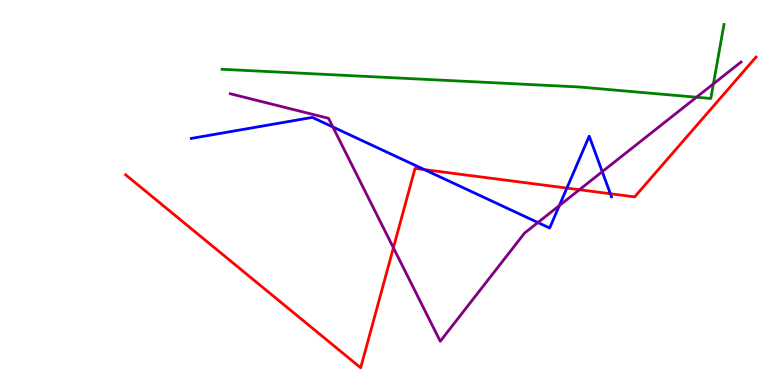[{'lines': ['blue', 'red'], 'intersections': [{'x': 5.48, 'y': 5.59}, {'x': 7.31, 'y': 5.11}, {'x': 7.88, 'y': 4.97}]}, {'lines': ['green', 'red'], 'intersections': []}, {'lines': ['purple', 'red'], 'intersections': [{'x': 5.08, 'y': 3.56}, {'x': 7.48, 'y': 5.07}]}, {'lines': ['blue', 'green'], 'intersections': []}, {'lines': ['blue', 'purple'], 'intersections': [{'x': 4.3, 'y': 6.7}, {'x': 6.94, 'y': 4.22}, {'x': 7.22, 'y': 4.66}, {'x': 7.77, 'y': 5.54}]}, {'lines': ['green', 'purple'], 'intersections': [{'x': 8.99, 'y': 7.47}, {'x': 9.21, 'y': 7.82}]}]